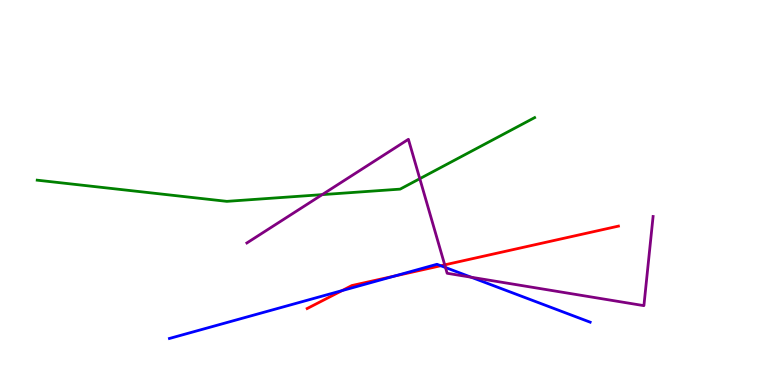[{'lines': ['blue', 'red'], 'intersections': [{'x': 4.41, 'y': 2.45}, {'x': 5.09, 'y': 2.83}, {'x': 5.69, 'y': 3.1}]}, {'lines': ['green', 'red'], 'intersections': []}, {'lines': ['purple', 'red'], 'intersections': [{'x': 5.74, 'y': 3.12}]}, {'lines': ['blue', 'green'], 'intersections': []}, {'lines': ['blue', 'purple'], 'intersections': [{'x': 5.75, 'y': 3.05}, {'x': 6.08, 'y': 2.8}]}, {'lines': ['green', 'purple'], 'intersections': [{'x': 4.16, 'y': 4.94}, {'x': 5.42, 'y': 5.36}]}]